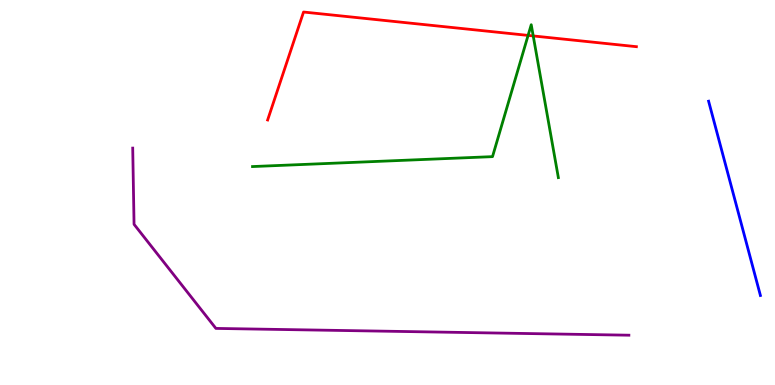[{'lines': ['blue', 'red'], 'intersections': []}, {'lines': ['green', 'red'], 'intersections': [{'x': 6.81, 'y': 9.08}, {'x': 6.88, 'y': 9.07}]}, {'lines': ['purple', 'red'], 'intersections': []}, {'lines': ['blue', 'green'], 'intersections': []}, {'lines': ['blue', 'purple'], 'intersections': []}, {'lines': ['green', 'purple'], 'intersections': []}]